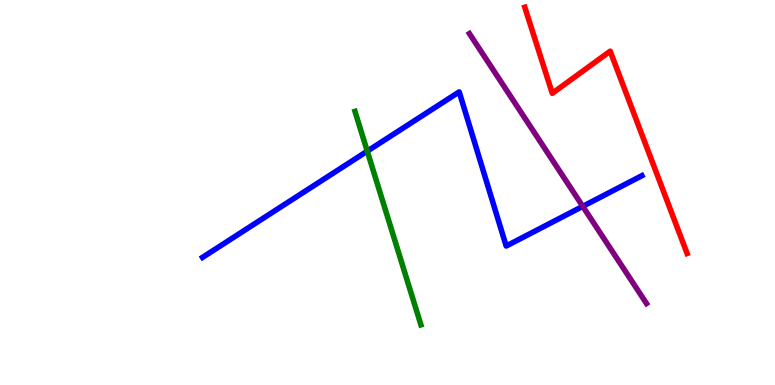[{'lines': ['blue', 'red'], 'intersections': []}, {'lines': ['green', 'red'], 'intersections': []}, {'lines': ['purple', 'red'], 'intersections': []}, {'lines': ['blue', 'green'], 'intersections': [{'x': 4.74, 'y': 6.07}]}, {'lines': ['blue', 'purple'], 'intersections': [{'x': 7.52, 'y': 4.64}]}, {'lines': ['green', 'purple'], 'intersections': []}]